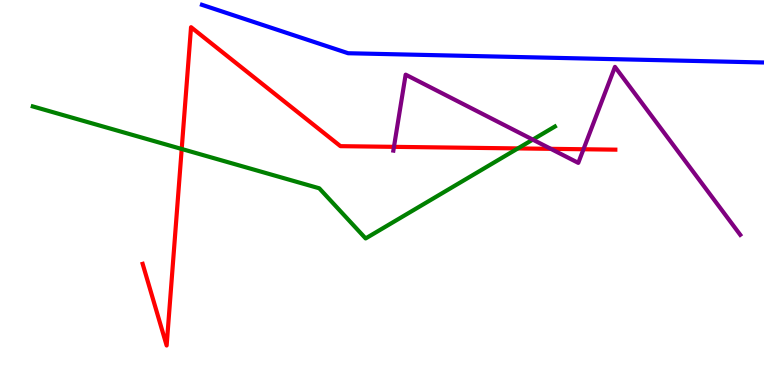[{'lines': ['blue', 'red'], 'intersections': []}, {'lines': ['green', 'red'], 'intersections': [{'x': 2.34, 'y': 6.13}, {'x': 6.68, 'y': 6.14}]}, {'lines': ['purple', 'red'], 'intersections': [{'x': 5.08, 'y': 6.19}, {'x': 7.11, 'y': 6.13}, {'x': 7.53, 'y': 6.12}]}, {'lines': ['blue', 'green'], 'intersections': []}, {'lines': ['blue', 'purple'], 'intersections': []}, {'lines': ['green', 'purple'], 'intersections': [{'x': 6.87, 'y': 6.37}]}]